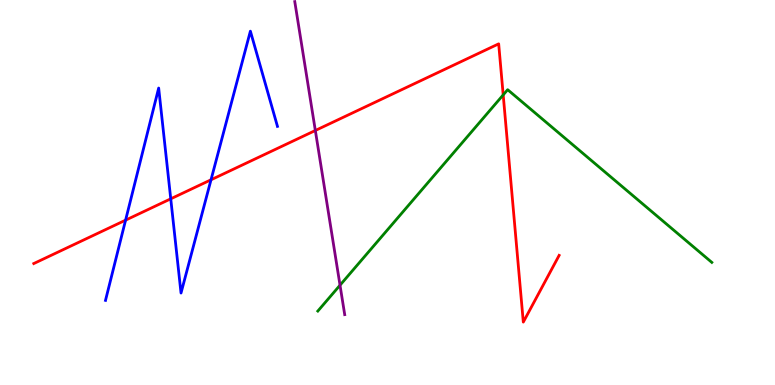[{'lines': ['blue', 'red'], 'intersections': [{'x': 1.62, 'y': 4.28}, {'x': 2.2, 'y': 4.84}, {'x': 2.72, 'y': 5.33}]}, {'lines': ['green', 'red'], 'intersections': [{'x': 6.49, 'y': 7.53}]}, {'lines': ['purple', 'red'], 'intersections': [{'x': 4.07, 'y': 6.61}]}, {'lines': ['blue', 'green'], 'intersections': []}, {'lines': ['blue', 'purple'], 'intersections': []}, {'lines': ['green', 'purple'], 'intersections': [{'x': 4.39, 'y': 2.59}]}]